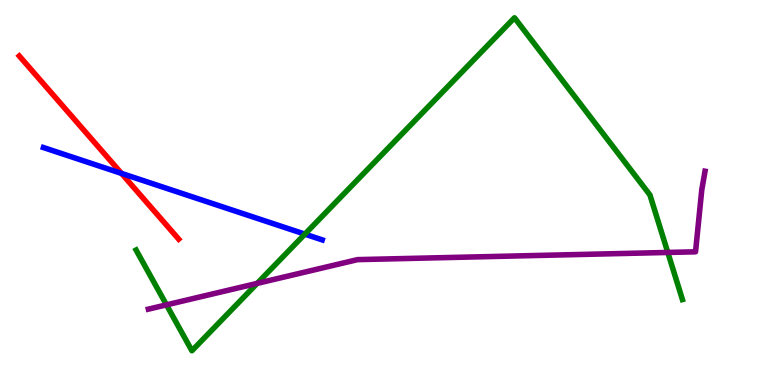[{'lines': ['blue', 'red'], 'intersections': [{'x': 1.57, 'y': 5.5}]}, {'lines': ['green', 'red'], 'intersections': []}, {'lines': ['purple', 'red'], 'intersections': []}, {'lines': ['blue', 'green'], 'intersections': [{'x': 3.93, 'y': 3.92}]}, {'lines': ['blue', 'purple'], 'intersections': []}, {'lines': ['green', 'purple'], 'intersections': [{'x': 2.15, 'y': 2.08}, {'x': 3.32, 'y': 2.64}, {'x': 8.62, 'y': 3.44}]}]